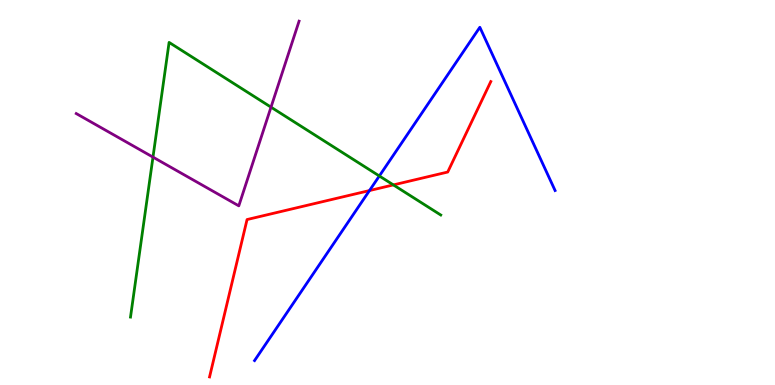[{'lines': ['blue', 'red'], 'intersections': [{'x': 4.77, 'y': 5.05}]}, {'lines': ['green', 'red'], 'intersections': [{'x': 5.08, 'y': 5.2}]}, {'lines': ['purple', 'red'], 'intersections': []}, {'lines': ['blue', 'green'], 'intersections': [{'x': 4.89, 'y': 5.43}]}, {'lines': ['blue', 'purple'], 'intersections': []}, {'lines': ['green', 'purple'], 'intersections': [{'x': 1.97, 'y': 5.92}, {'x': 3.5, 'y': 7.22}]}]